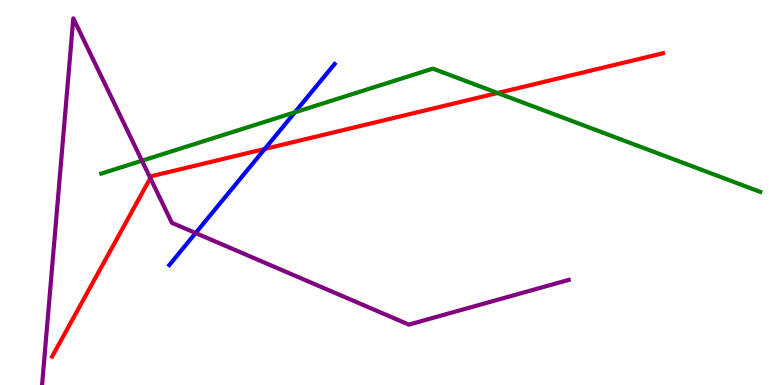[{'lines': ['blue', 'red'], 'intersections': [{'x': 3.42, 'y': 6.13}]}, {'lines': ['green', 'red'], 'intersections': [{'x': 6.42, 'y': 7.58}]}, {'lines': ['purple', 'red'], 'intersections': [{'x': 1.94, 'y': 5.37}]}, {'lines': ['blue', 'green'], 'intersections': [{'x': 3.81, 'y': 7.08}]}, {'lines': ['blue', 'purple'], 'intersections': [{'x': 2.52, 'y': 3.95}]}, {'lines': ['green', 'purple'], 'intersections': [{'x': 1.83, 'y': 5.83}]}]